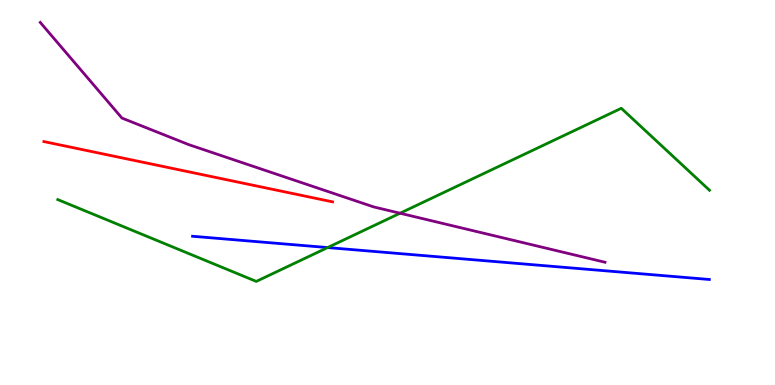[{'lines': ['blue', 'red'], 'intersections': []}, {'lines': ['green', 'red'], 'intersections': []}, {'lines': ['purple', 'red'], 'intersections': []}, {'lines': ['blue', 'green'], 'intersections': [{'x': 4.23, 'y': 3.57}]}, {'lines': ['blue', 'purple'], 'intersections': []}, {'lines': ['green', 'purple'], 'intersections': [{'x': 5.16, 'y': 4.46}]}]